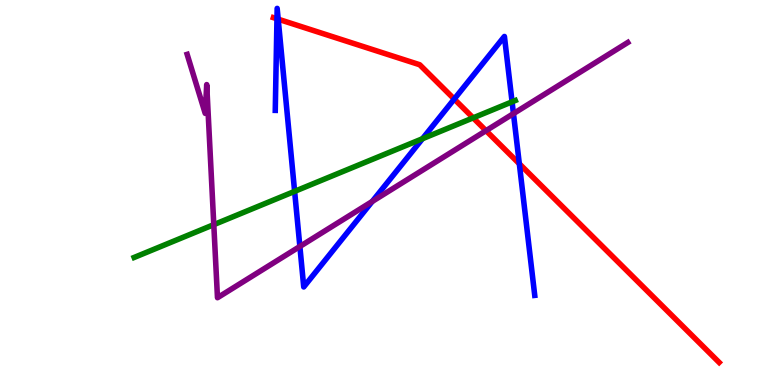[{'lines': ['blue', 'red'], 'intersections': [{'x': 3.57, 'y': 9.51}, {'x': 3.59, 'y': 9.5}, {'x': 5.86, 'y': 7.43}, {'x': 6.7, 'y': 5.75}]}, {'lines': ['green', 'red'], 'intersections': [{'x': 6.1, 'y': 6.94}]}, {'lines': ['purple', 'red'], 'intersections': [{'x': 6.27, 'y': 6.61}]}, {'lines': ['blue', 'green'], 'intersections': [{'x': 3.8, 'y': 5.03}, {'x': 5.45, 'y': 6.4}, {'x': 6.61, 'y': 7.36}]}, {'lines': ['blue', 'purple'], 'intersections': [{'x': 3.87, 'y': 3.6}, {'x': 4.8, 'y': 4.77}, {'x': 6.63, 'y': 7.05}]}, {'lines': ['green', 'purple'], 'intersections': [{'x': 2.76, 'y': 4.16}]}]